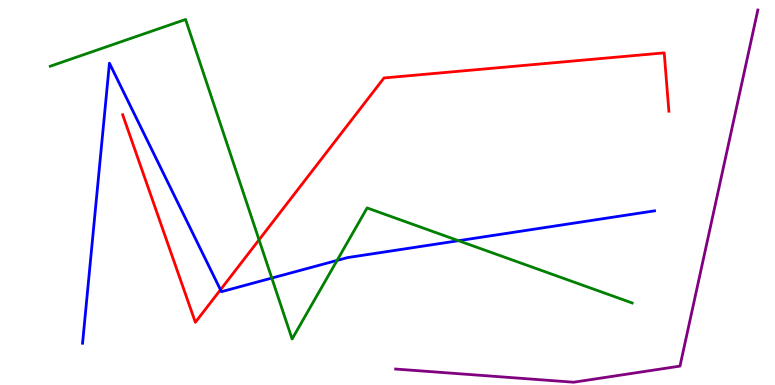[{'lines': ['blue', 'red'], 'intersections': [{'x': 2.84, 'y': 2.47}]}, {'lines': ['green', 'red'], 'intersections': [{'x': 3.34, 'y': 3.77}]}, {'lines': ['purple', 'red'], 'intersections': []}, {'lines': ['blue', 'green'], 'intersections': [{'x': 3.51, 'y': 2.78}, {'x': 4.35, 'y': 3.24}, {'x': 5.92, 'y': 3.75}]}, {'lines': ['blue', 'purple'], 'intersections': []}, {'lines': ['green', 'purple'], 'intersections': []}]